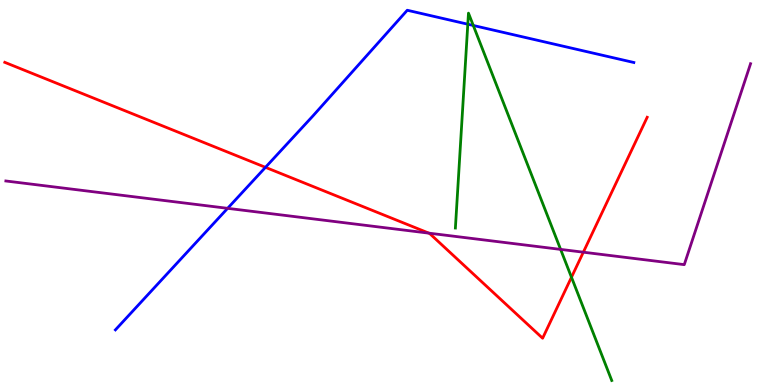[{'lines': ['blue', 'red'], 'intersections': [{'x': 3.43, 'y': 5.65}]}, {'lines': ['green', 'red'], 'intersections': [{'x': 7.37, 'y': 2.8}]}, {'lines': ['purple', 'red'], 'intersections': [{'x': 5.53, 'y': 3.94}, {'x': 7.53, 'y': 3.45}]}, {'lines': ['blue', 'green'], 'intersections': [{'x': 6.04, 'y': 9.37}, {'x': 6.11, 'y': 9.34}]}, {'lines': ['blue', 'purple'], 'intersections': [{'x': 2.94, 'y': 4.59}]}, {'lines': ['green', 'purple'], 'intersections': [{'x': 7.23, 'y': 3.52}]}]